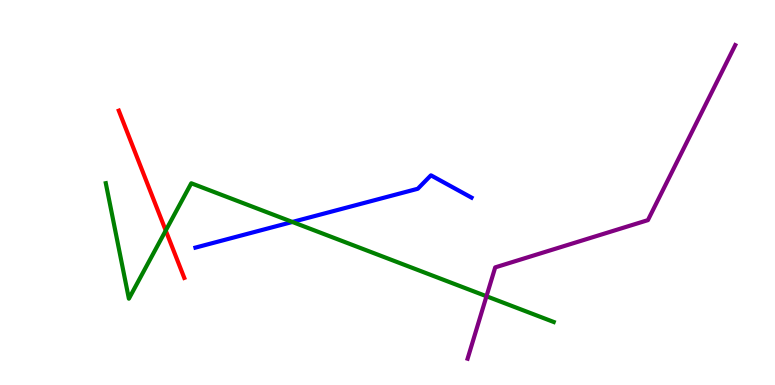[{'lines': ['blue', 'red'], 'intersections': []}, {'lines': ['green', 'red'], 'intersections': [{'x': 2.14, 'y': 4.01}]}, {'lines': ['purple', 'red'], 'intersections': []}, {'lines': ['blue', 'green'], 'intersections': [{'x': 3.77, 'y': 4.23}]}, {'lines': ['blue', 'purple'], 'intersections': []}, {'lines': ['green', 'purple'], 'intersections': [{'x': 6.28, 'y': 2.31}]}]